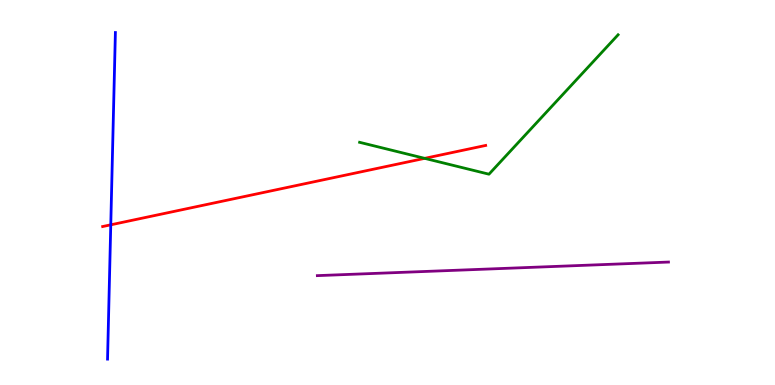[{'lines': ['blue', 'red'], 'intersections': [{'x': 1.43, 'y': 4.16}]}, {'lines': ['green', 'red'], 'intersections': [{'x': 5.48, 'y': 5.89}]}, {'lines': ['purple', 'red'], 'intersections': []}, {'lines': ['blue', 'green'], 'intersections': []}, {'lines': ['blue', 'purple'], 'intersections': []}, {'lines': ['green', 'purple'], 'intersections': []}]